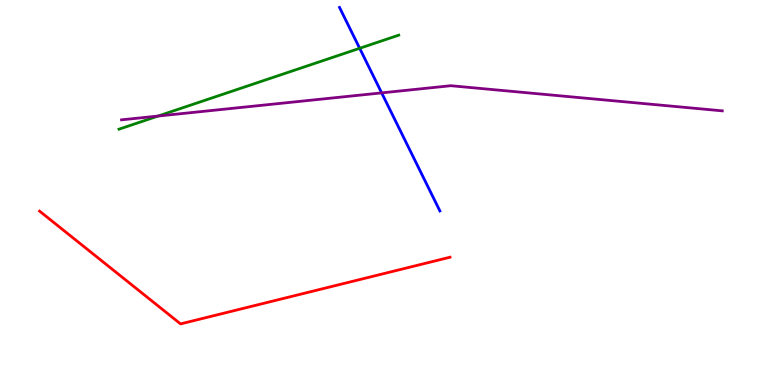[{'lines': ['blue', 'red'], 'intersections': []}, {'lines': ['green', 'red'], 'intersections': []}, {'lines': ['purple', 'red'], 'intersections': []}, {'lines': ['blue', 'green'], 'intersections': [{'x': 4.64, 'y': 8.75}]}, {'lines': ['blue', 'purple'], 'intersections': [{'x': 4.92, 'y': 7.59}]}, {'lines': ['green', 'purple'], 'intersections': [{'x': 2.04, 'y': 6.99}]}]